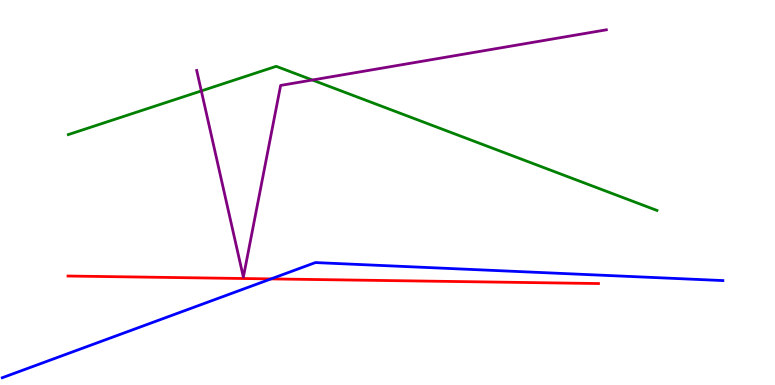[{'lines': ['blue', 'red'], 'intersections': [{'x': 3.5, 'y': 2.76}]}, {'lines': ['green', 'red'], 'intersections': []}, {'lines': ['purple', 'red'], 'intersections': []}, {'lines': ['blue', 'green'], 'intersections': []}, {'lines': ['blue', 'purple'], 'intersections': []}, {'lines': ['green', 'purple'], 'intersections': [{'x': 2.6, 'y': 7.64}, {'x': 4.03, 'y': 7.92}]}]